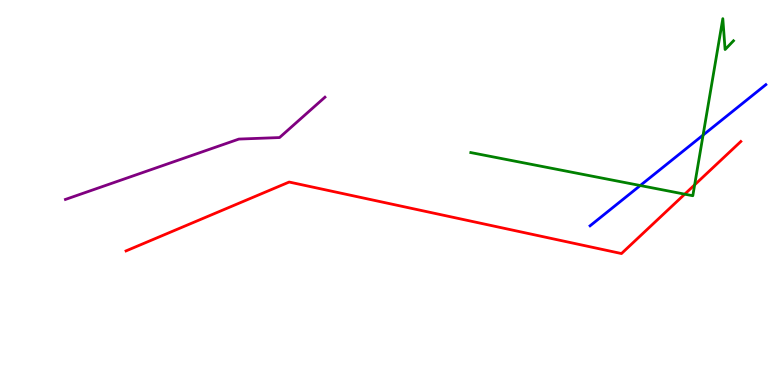[{'lines': ['blue', 'red'], 'intersections': []}, {'lines': ['green', 'red'], 'intersections': [{'x': 8.84, 'y': 4.96}, {'x': 8.96, 'y': 5.2}]}, {'lines': ['purple', 'red'], 'intersections': []}, {'lines': ['blue', 'green'], 'intersections': [{'x': 8.26, 'y': 5.18}, {'x': 9.07, 'y': 6.49}]}, {'lines': ['blue', 'purple'], 'intersections': []}, {'lines': ['green', 'purple'], 'intersections': []}]